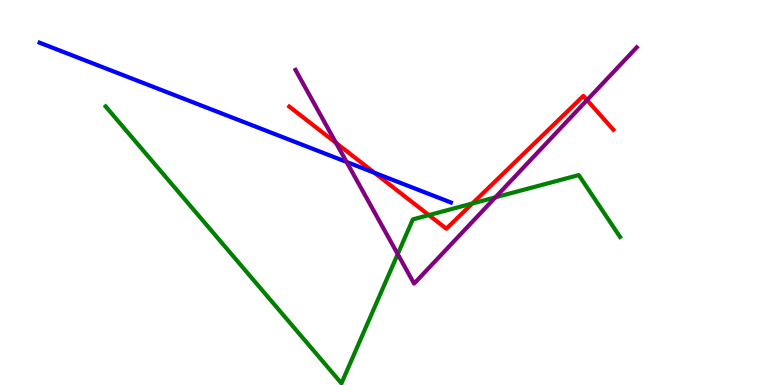[{'lines': ['blue', 'red'], 'intersections': [{'x': 4.83, 'y': 5.51}]}, {'lines': ['green', 'red'], 'intersections': [{'x': 5.53, 'y': 4.41}, {'x': 6.1, 'y': 4.71}]}, {'lines': ['purple', 'red'], 'intersections': [{'x': 4.34, 'y': 6.29}, {'x': 7.57, 'y': 7.4}]}, {'lines': ['blue', 'green'], 'intersections': []}, {'lines': ['blue', 'purple'], 'intersections': [{'x': 4.47, 'y': 5.79}]}, {'lines': ['green', 'purple'], 'intersections': [{'x': 5.13, 'y': 3.4}, {'x': 6.39, 'y': 4.87}]}]